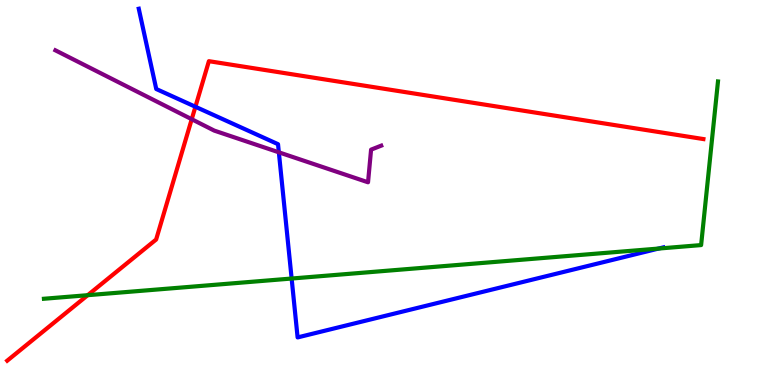[{'lines': ['blue', 'red'], 'intersections': [{'x': 2.52, 'y': 7.23}]}, {'lines': ['green', 'red'], 'intersections': [{'x': 1.13, 'y': 2.33}]}, {'lines': ['purple', 'red'], 'intersections': [{'x': 2.47, 'y': 6.9}]}, {'lines': ['blue', 'green'], 'intersections': [{'x': 3.76, 'y': 2.77}, {'x': 8.5, 'y': 3.54}]}, {'lines': ['blue', 'purple'], 'intersections': [{'x': 3.6, 'y': 6.04}]}, {'lines': ['green', 'purple'], 'intersections': []}]